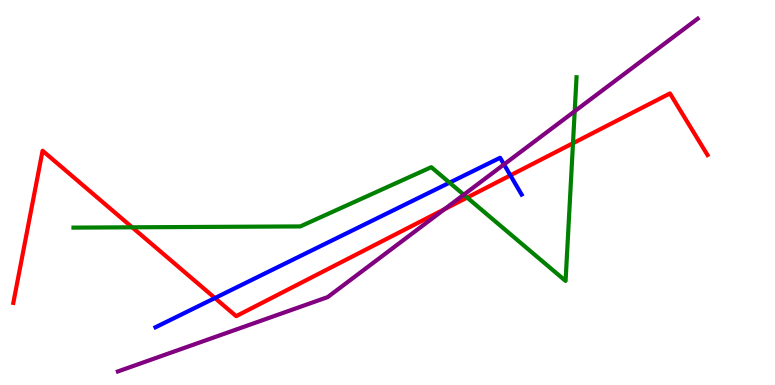[{'lines': ['blue', 'red'], 'intersections': [{'x': 2.77, 'y': 2.26}, {'x': 6.59, 'y': 5.45}]}, {'lines': ['green', 'red'], 'intersections': [{'x': 1.71, 'y': 4.1}, {'x': 6.03, 'y': 4.87}, {'x': 7.39, 'y': 6.28}]}, {'lines': ['purple', 'red'], 'intersections': [{'x': 5.74, 'y': 4.57}]}, {'lines': ['blue', 'green'], 'intersections': [{'x': 5.8, 'y': 5.26}]}, {'lines': ['blue', 'purple'], 'intersections': [{'x': 6.5, 'y': 5.73}]}, {'lines': ['green', 'purple'], 'intersections': [{'x': 5.98, 'y': 4.94}, {'x': 7.42, 'y': 7.11}]}]